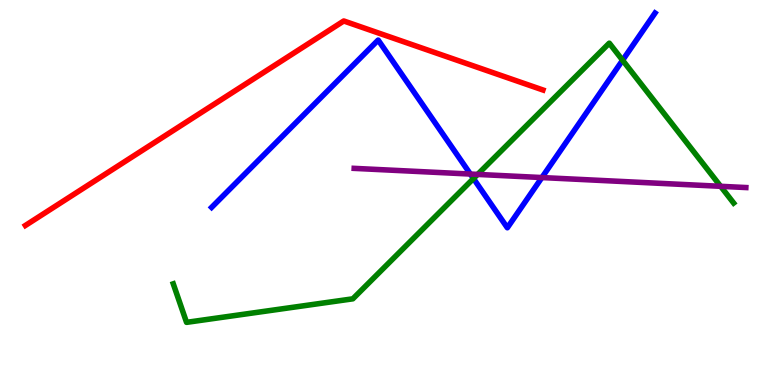[{'lines': ['blue', 'red'], 'intersections': []}, {'lines': ['green', 'red'], 'intersections': []}, {'lines': ['purple', 'red'], 'intersections': []}, {'lines': ['blue', 'green'], 'intersections': [{'x': 6.11, 'y': 5.36}, {'x': 8.03, 'y': 8.44}]}, {'lines': ['blue', 'purple'], 'intersections': [{'x': 6.07, 'y': 5.48}, {'x': 6.99, 'y': 5.39}]}, {'lines': ['green', 'purple'], 'intersections': [{'x': 6.16, 'y': 5.47}, {'x': 9.3, 'y': 5.16}]}]